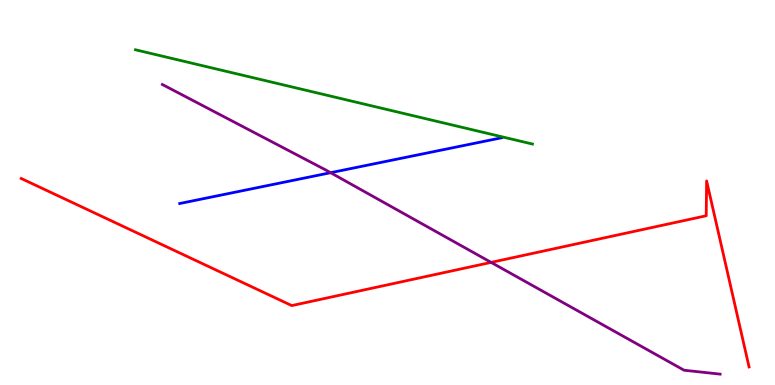[{'lines': ['blue', 'red'], 'intersections': []}, {'lines': ['green', 'red'], 'intersections': []}, {'lines': ['purple', 'red'], 'intersections': [{'x': 6.34, 'y': 3.18}]}, {'lines': ['blue', 'green'], 'intersections': []}, {'lines': ['blue', 'purple'], 'intersections': [{'x': 4.27, 'y': 5.51}]}, {'lines': ['green', 'purple'], 'intersections': []}]